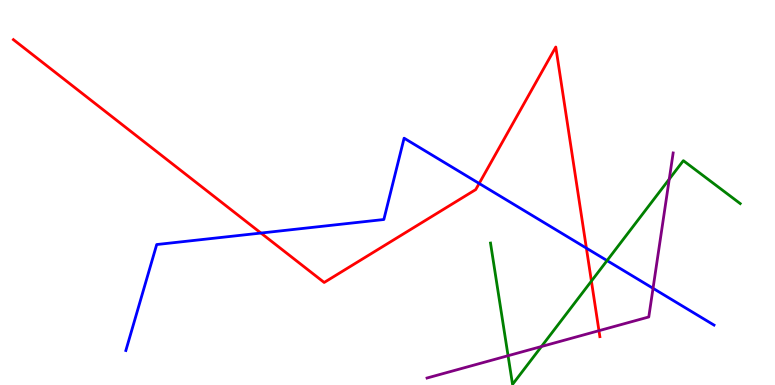[{'lines': ['blue', 'red'], 'intersections': [{'x': 3.37, 'y': 3.95}, {'x': 6.18, 'y': 5.23}, {'x': 7.57, 'y': 3.56}]}, {'lines': ['green', 'red'], 'intersections': [{'x': 7.63, 'y': 2.7}]}, {'lines': ['purple', 'red'], 'intersections': [{'x': 7.73, 'y': 1.41}]}, {'lines': ['blue', 'green'], 'intersections': [{'x': 7.83, 'y': 3.23}]}, {'lines': ['blue', 'purple'], 'intersections': [{'x': 8.43, 'y': 2.51}]}, {'lines': ['green', 'purple'], 'intersections': [{'x': 6.56, 'y': 0.761}, {'x': 6.99, 'y': 1.0}, {'x': 8.64, 'y': 5.35}]}]